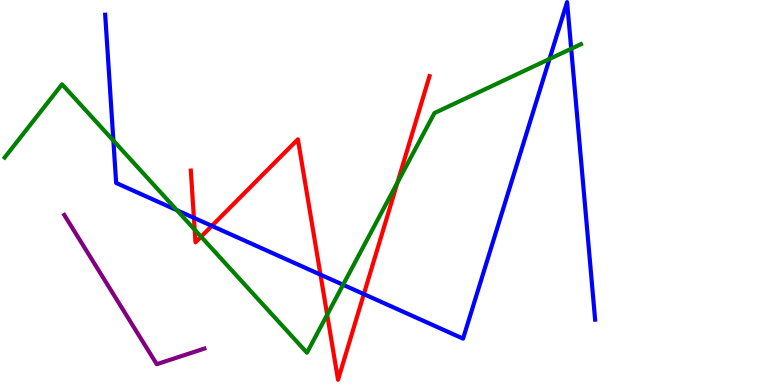[{'lines': ['blue', 'red'], 'intersections': [{'x': 2.5, 'y': 4.34}, {'x': 2.73, 'y': 4.13}, {'x': 4.14, 'y': 2.87}, {'x': 4.69, 'y': 2.36}]}, {'lines': ['green', 'red'], 'intersections': [{'x': 2.51, 'y': 4.03}, {'x': 2.59, 'y': 3.85}, {'x': 4.22, 'y': 1.83}, {'x': 5.13, 'y': 5.26}]}, {'lines': ['purple', 'red'], 'intersections': []}, {'lines': ['blue', 'green'], 'intersections': [{'x': 1.46, 'y': 6.35}, {'x': 2.28, 'y': 4.54}, {'x': 4.43, 'y': 2.6}, {'x': 7.09, 'y': 8.47}, {'x': 7.37, 'y': 8.73}]}, {'lines': ['blue', 'purple'], 'intersections': []}, {'lines': ['green', 'purple'], 'intersections': []}]